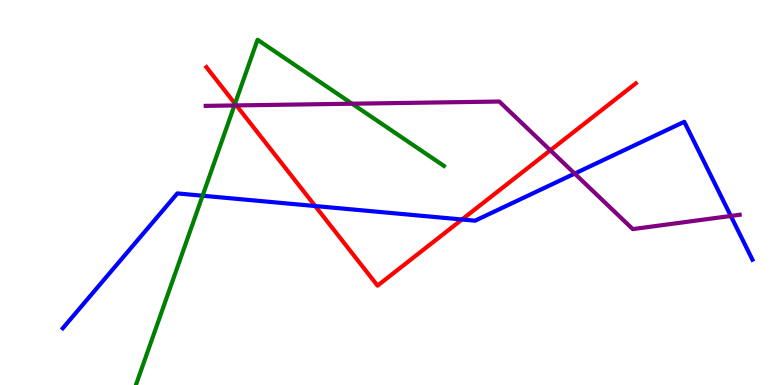[{'lines': ['blue', 'red'], 'intersections': [{'x': 4.07, 'y': 4.65}, {'x': 5.96, 'y': 4.3}]}, {'lines': ['green', 'red'], 'intersections': [{'x': 3.03, 'y': 7.31}]}, {'lines': ['purple', 'red'], 'intersections': [{'x': 3.05, 'y': 7.26}, {'x': 7.1, 'y': 6.1}]}, {'lines': ['blue', 'green'], 'intersections': [{'x': 2.61, 'y': 4.92}]}, {'lines': ['blue', 'purple'], 'intersections': [{'x': 7.42, 'y': 5.49}, {'x': 9.43, 'y': 4.39}]}, {'lines': ['green', 'purple'], 'intersections': [{'x': 3.02, 'y': 7.26}, {'x': 4.54, 'y': 7.31}]}]